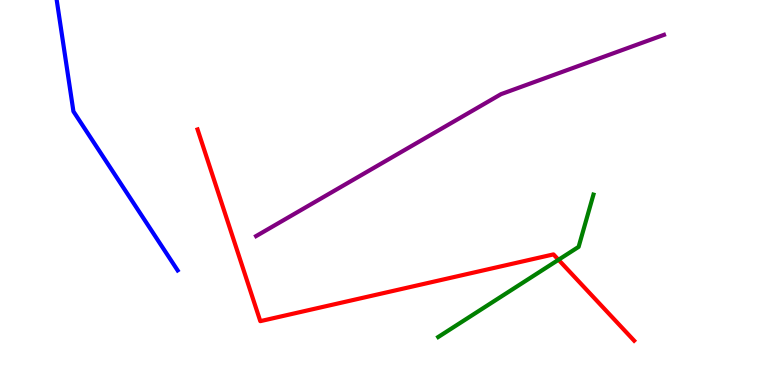[{'lines': ['blue', 'red'], 'intersections': []}, {'lines': ['green', 'red'], 'intersections': [{'x': 7.21, 'y': 3.25}]}, {'lines': ['purple', 'red'], 'intersections': []}, {'lines': ['blue', 'green'], 'intersections': []}, {'lines': ['blue', 'purple'], 'intersections': []}, {'lines': ['green', 'purple'], 'intersections': []}]